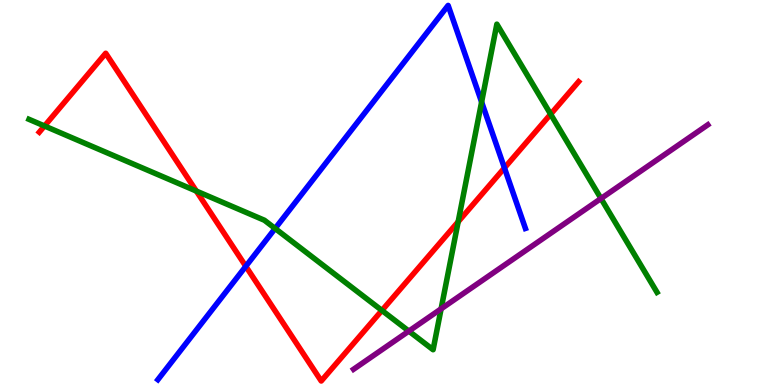[{'lines': ['blue', 'red'], 'intersections': [{'x': 3.17, 'y': 3.08}, {'x': 6.51, 'y': 5.64}]}, {'lines': ['green', 'red'], 'intersections': [{'x': 0.574, 'y': 6.73}, {'x': 2.53, 'y': 5.04}, {'x': 4.93, 'y': 1.94}, {'x': 5.91, 'y': 4.24}, {'x': 7.11, 'y': 7.03}]}, {'lines': ['purple', 'red'], 'intersections': []}, {'lines': ['blue', 'green'], 'intersections': [{'x': 3.55, 'y': 4.07}, {'x': 6.21, 'y': 7.35}]}, {'lines': ['blue', 'purple'], 'intersections': []}, {'lines': ['green', 'purple'], 'intersections': [{'x': 5.28, 'y': 1.4}, {'x': 5.69, 'y': 1.98}, {'x': 7.75, 'y': 4.84}]}]